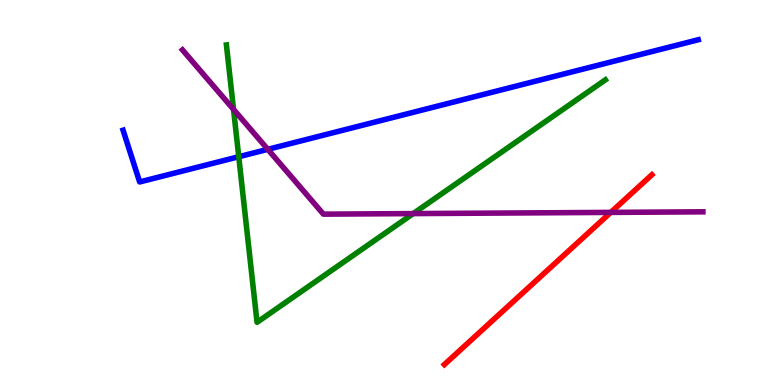[{'lines': ['blue', 'red'], 'intersections': []}, {'lines': ['green', 'red'], 'intersections': []}, {'lines': ['purple', 'red'], 'intersections': [{'x': 7.88, 'y': 4.48}]}, {'lines': ['blue', 'green'], 'intersections': [{'x': 3.08, 'y': 5.93}]}, {'lines': ['blue', 'purple'], 'intersections': [{'x': 3.46, 'y': 6.12}]}, {'lines': ['green', 'purple'], 'intersections': [{'x': 3.01, 'y': 7.16}, {'x': 5.33, 'y': 4.45}]}]